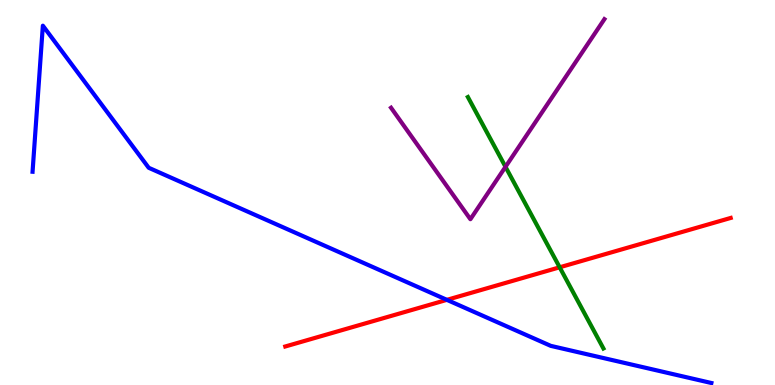[{'lines': ['blue', 'red'], 'intersections': [{'x': 5.77, 'y': 2.21}]}, {'lines': ['green', 'red'], 'intersections': [{'x': 7.22, 'y': 3.06}]}, {'lines': ['purple', 'red'], 'intersections': []}, {'lines': ['blue', 'green'], 'intersections': []}, {'lines': ['blue', 'purple'], 'intersections': []}, {'lines': ['green', 'purple'], 'intersections': [{'x': 6.52, 'y': 5.67}]}]